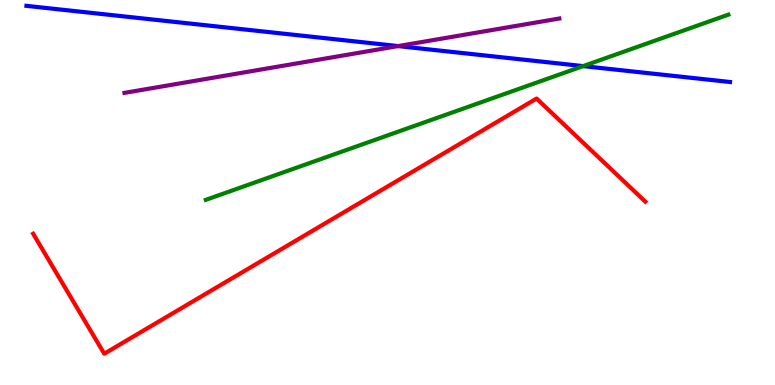[{'lines': ['blue', 'red'], 'intersections': []}, {'lines': ['green', 'red'], 'intersections': []}, {'lines': ['purple', 'red'], 'intersections': []}, {'lines': ['blue', 'green'], 'intersections': [{'x': 7.52, 'y': 8.28}]}, {'lines': ['blue', 'purple'], 'intersections': [{'x': 5.14, 'y': 8.8}]}, {'lines': ['green', 'purple'], 'intersections': []}]